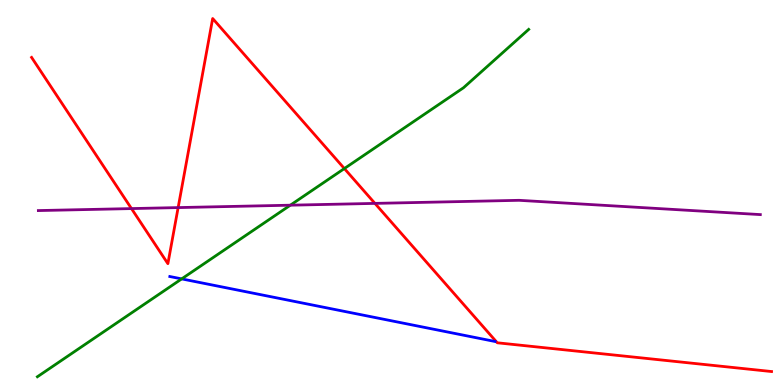[{'lines': ['blue', 'red'], 'intersections': []}, {'lines': ['green', 'red'], 'intersections': [{'x': 4.44, 'y': 5.62}]}, {'lines': ['purple', 'red'], 'intersections': [{'x': 1.7, 'y': 4.58}, {'x': 2.3, 'y': 4.61}, {'x': 4.84, 'y': 4.72}]}, {'lines': ['blue', 'green'], 'intersections': [{'x': 2.34, 'y': 2.76}]}, {'lines': ['blue', 'purple'], 'intersections': []}, {'lines': ['green', 'purple'], 'intersections': [{'x': 3.75, 'y': 4.67}]}]